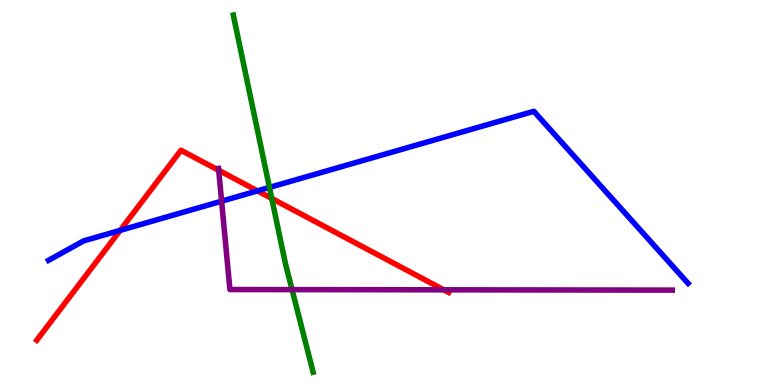[{'lines': ['blue', 'red'], 'intersections': [{'x': 1.55, 'y': 4.02}, {'x': 3.32, 'y': 5.04}]}, {'lines': ['green', 'red'], 'intersections': [{'x': 3.51, 'y': 4.84}]}, {'lines': ['purple', 'red'], 'intersections': [{'x': 2.82, 'y': 5.58}, {'x': 5.73, 'y': 2.47}]}, {'lines': ['blue', 'green'], 'intersections': [{'x': 3.48, 'y': 5.13}]}, {'lines': ['blue', 'purple'], 'intersections': [{'x': 2.86, 'y': 4.77}]}, {'lines': ['green', 'purple'], 'intersections': [{'x': 3.77, 'y': 2.48}]}]